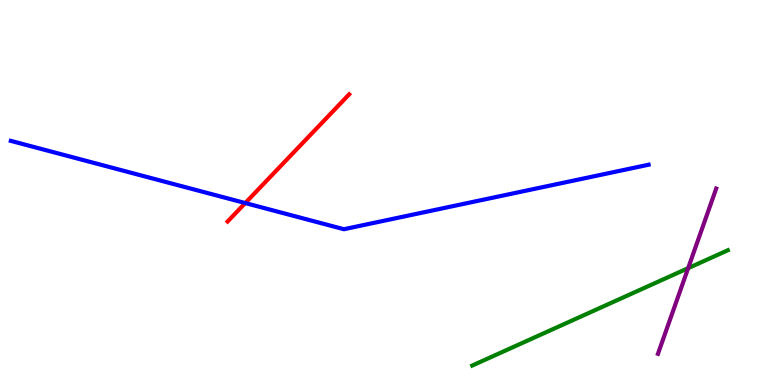[{'lines': ['blue', 'red'], 'intersections': [{'x': 3.16, 'y': 4.73}]}, {'lines': ['green', 'red'], 'intersections': []}, {'lines': ['purple', 'red'], 'intersections': []}, {'lines': ['blue', 'green'], 'intersections': []}, {'lines': ['blue', 'purple'], 'intersections': []}, {'lines': ['green', 'purple'], 'intersections': [{'x': 8.88, 'y': 3.03}]}]